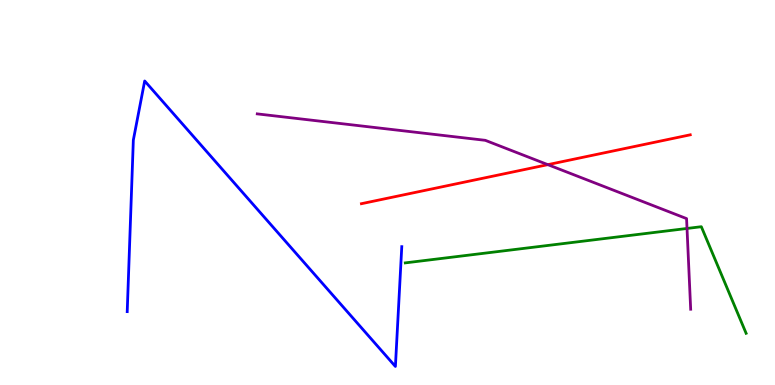[{'lines': ['blue', 'red'], 'intersections': []}, {'lines': ['green', 'red'], 'intersections': []}, {'lines': ['purple', 'red'], 'intersections': [{'x': 7.07, 'y': 5.72}]}, {'lines': ['blue', 'green'], 'intersections': []}, {'lines': ['blue', 'purple'], 'intersections': []}, {'lines': ['green', 'purple'], 'intersections': [{'x': 8.86, 'y': 4.07}]}]